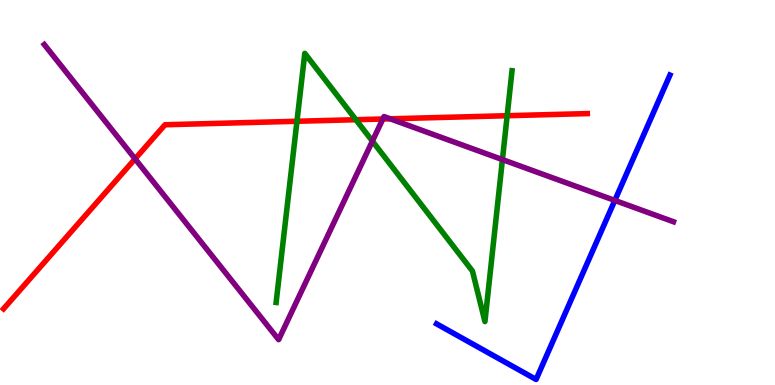[{'lines': ['blue', 'red'], 'intersections': []}, {'lines': ['green', 'red'], 'intersections': [{'x': 3.83, 'y': 6.85}, {'x': 4.59, 'y': 6.89}, {'x': 6.54, 'y': 6.99}]}, {'lines': ['purple', 'red'], 'intersections': [{'x': 1.74, 'y': 5.87}, {'x': 4.94, 'y': 6.91}, {'x': 5.03, 'y': 6.91}]}, {'lines': ['blue', 'green'], 'intersections': []}, {'lines': ['blue', 'purple'], 'intersections': [{'x': 7.93, 'y': 4.79}]}, {'lines': ['green', 'purple'], 'intersections': [{'x': 4.8, 'y': 6.33}, {'x': 6.48, 'y': 5.85}]}]